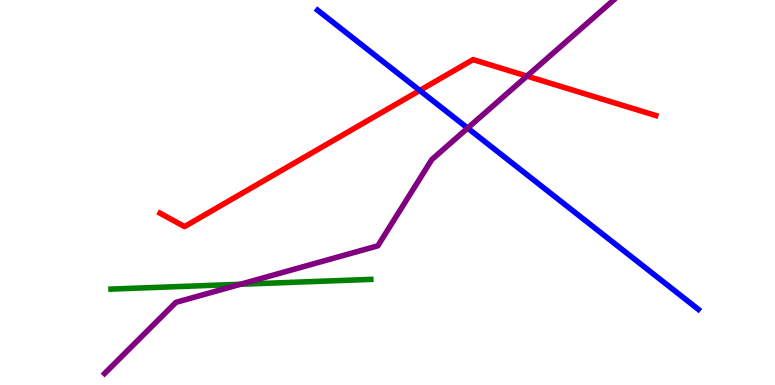[{'lines': ['blue', 'red'], 'intersections': [{'x': 5.42, 'y': 7.65}]}, {'lines': ['green', 'red'], 'intersections': []}, {'lines': ['purple', 'red'], 'intersections': [{'x': 6.8, 'y': 8.02}]}, {'lines': ['blue', 'green'], 'intersections': []}, {'lines': ['blue', 'purple'], 'intersections': [{'x': 6.03, 'y': 6.67}]}, {'lines': ['green', 'purple'], 'intersections': [{'x': 3.1, 'y': 2.62}]}]